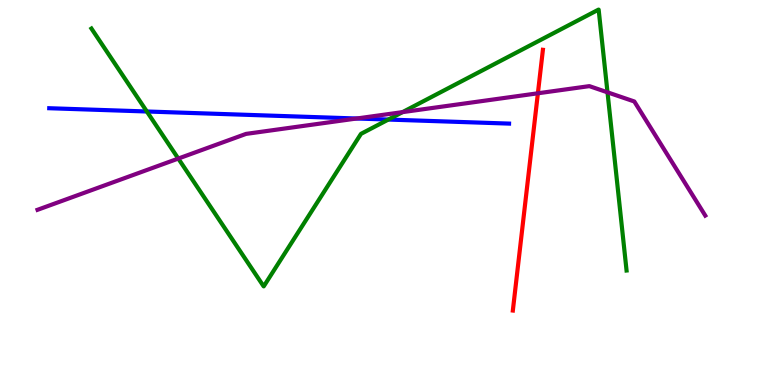[{'lines': ['blue', 'red'], 'intersections': []}, {'lines': ['green', 'red'], 'intersections': []}, {'lines': ['purple', 'red'], 'intersections': [{'x': 6.94, 'y': 7.58}]}, {'lines': ['blue', 'green'], 'intersections': [{'x': 1.89, 'y': 7.1}, {'x': 5.01, 'y': 6.89}]}, {'lines': ['blue', 'purple'], 'intersections': [{'x': 4.6, 'y': 6.92}]}, {'lines': ['green', 'purple'], 'intersections': [{'x': 2.3, 'y': 5.88}, {'x': 5.19, 'y': 7.09}, {'x': 7.84, 'y': 7.6}]}]